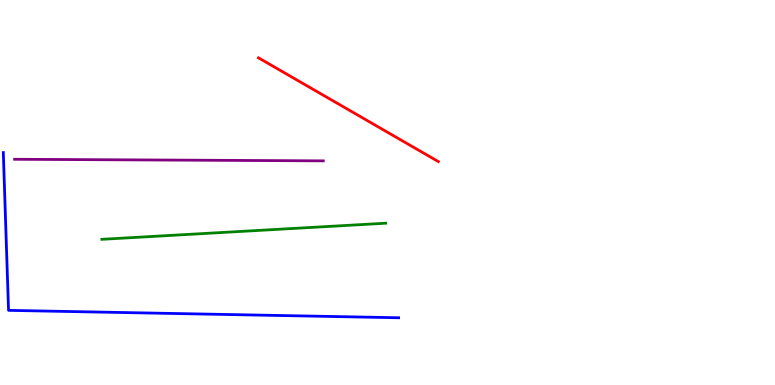[{'lines': ['blue', 'red'], 'intersections': []}, {'lines': ['green', 'red'], 'intersections': []}, {'lines': ['purple', 'red'], 'intersections': []}, {'lines': ['blue', 'green'], 'intersections': []}, {'lines': ['blue', 'purple'], 'intersections': []}, {'lines': ['green', 'purple'], 'intersections': []}]